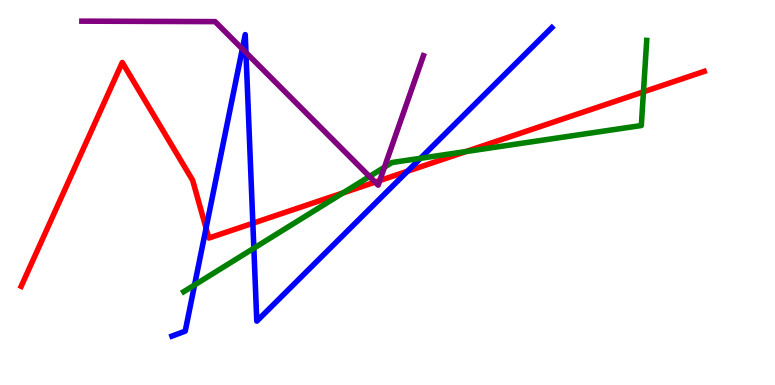[{'lines': ['blue', 'red'], 'intersections': [{'x': 2.66, 'y': 4.07}, {'x': 3.26, 'y': 4.2}, {'x': 5.26, 'y': 5.55}]}, {'lines': ['green', 'red'], 'intersections': [{'x': 4.43, 'y': 4.99}, {'x': 6.01, 'y': 6.06}, {'x': 8.3, 'y': 7.61}]}, {'lines': ['purple', 'red'], 'intersections': [{'x': 4.84, 'y': 5.27}, {'x': 4.9, 'y': 5.31}]}, {'lines': ['blue', 'green'], 'intersections': [{'x': 2.51, 'y': 2.6}, {'x': 3.28, 'y': 3.55}, {'x': 5.43, 'y': 5.89}]}, {'lines': ['blue', 'purple'], 'intersections': [{'x': 3.13, 'y': 8.73}, {'x': 3.17, 'y': 8.63}]}, {'lines': ['green', 'purple'], 'intersections': [{'x': 4.77, 'y': 5.42}, {'x': 4.96, 'y': 5.66}]}]